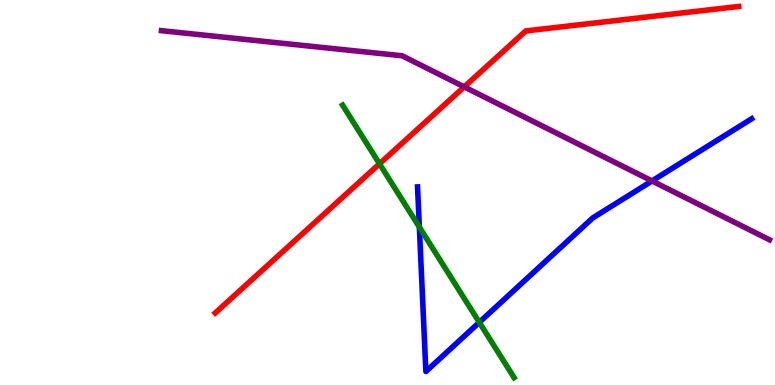[{'lines': ['blue', 'red'], 'intersections': []}, {'lines': ['green', 'red'], 'intersections': [{'x': 4.9, 'y': 5.75}]}, {'lines': ['purple', 'red'], 'intersections': [{'x': 5.99, 'y': 7.74}]}, {'lines': ['blue', 'green'], 'intersections': [{'x': 5.41, 'y': 4.1}, {'x': 6.18, 'y': 1.63}]}, {'lines': ['blue', 'purple'], 'intersections': [{'x': 8.41, 'y': 5.3}]}, {'lines': ['green', 'purple'], 'intersections': []}]